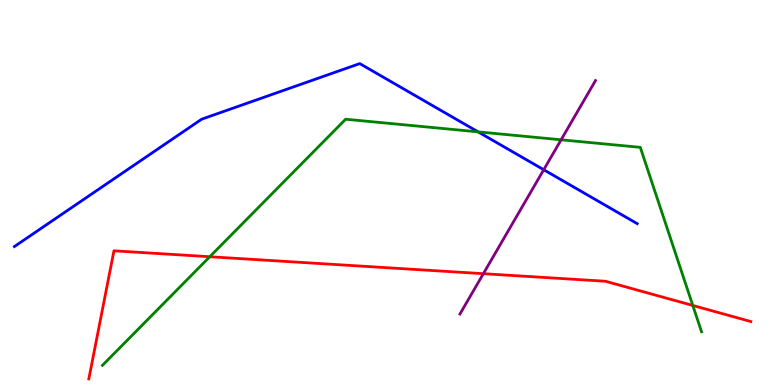[{'lines': ['blue', 'red'], 'intersections': []}, {'lines': ['green', 'red'], 'intersections': [{'x': 2.71, 'y': 3.33}, {'x': 8.94, 'y': 2.07}]}, {'lines': ['purple', 'red'], 'intersections': [{'x': 6.24, 'y': 2.89}]}, {'lines': ['blue', 'green'], 'intersections': [{'x': 6.17, 'y': 6.58}]}, {'lines': ['blue', 'purple'], 'intersections': [{'x': 7.02, 'y': 5.59}]}, {'lines': ['green', 'purple'], 'intersections': [{'x': 7.24, 'y': 6.37}]}]